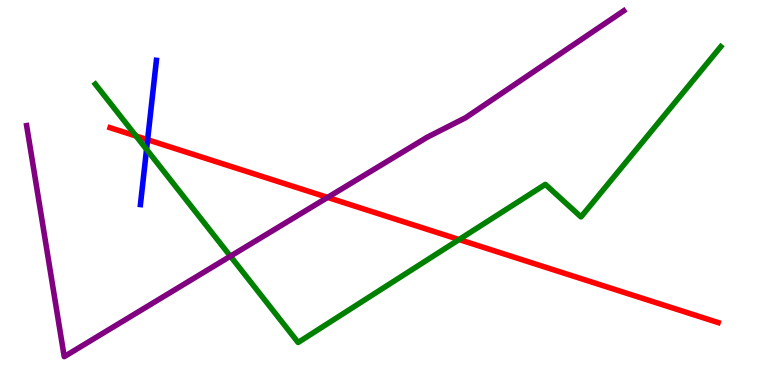[{'lines': ['blue', 'red'], 'intersections': [{'x': 1.9, 'y': 6.37}]}, {'lines': ['green', 'red'], 'intersections': [{'x': 1.76, 'y': 6.47}, {'x': 5.92, 'y': 3.78}]}, {'lines': ['purple', 'red'], 'intersections': [{'x': 4.23, 'y': 4.87}]}, {'lines': ['blue', 'green'], 'intersections': [{'x': 1.89, 'y': 6.12}]}, {'lines': ['blue', 'purple'], 'intersections': []}, {'lines': ['green', 'purple'], 'intersections': [{'x': 2.97, 'y': 3.35}]}]